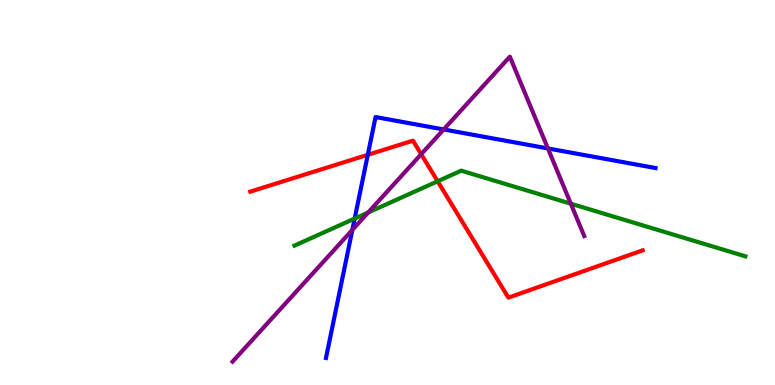[{'lines': ['blue', 'red'], 'intersections': [{'x': 4.75, 'y': 5.98}]}, {'lines': ['green', 'red'], 'intersections': [{'x': 5.65, 'y': 5.29}]}, {'lines': ['purple', 'red'], 'intersections': [{'x': 5.43, 'y': 5.99}]}, {'lines': ['blue', 'green'], 'intersections': [{'x': 4.58, 'y': 4.32}]}, {'lines': ['blue', 'purple'], 'intersections': [{'x': 4.55, 'y': 4.03}, {'x': 5.73, 'y': 6.64}, {'x': 7.07, 'y': 6.14}]}, {'lines': ['green', 'purple'], 'intersections': [{'x': 4.75, 'y': 4.48}, {'x': 7.37, 'y': 4.71}]}]